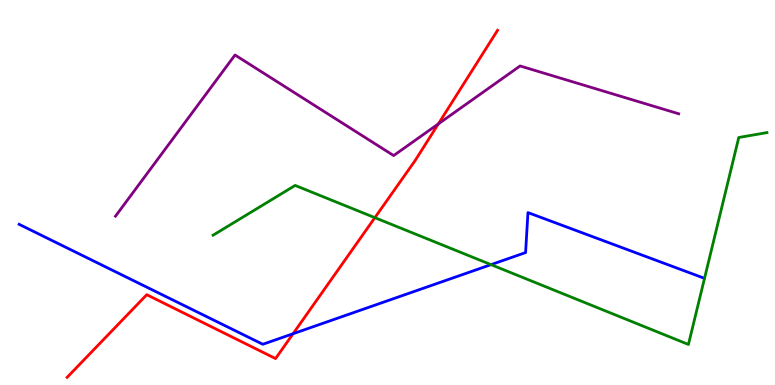[{'lines': ['blue', 'red'], 'intersections': [{'x': 3.78, 'y': 1.33}]}, {'lines': ['green', 'red'], 'intersections': [{'x': 4.84, 'y': 4.35}]}, {'lines': ['purple', 'red'], 'intersections': [{'x': 5.66, 'y': 6.78}]}, {'lines': ['blue', 'green'], 'intersections': [{'x': 6.34, 'y': 3.13}]}, {'lines': ['blue', 'purple'], 'intersections': []}, {'lines': ['green', 'purple'], 'intersections': []}]